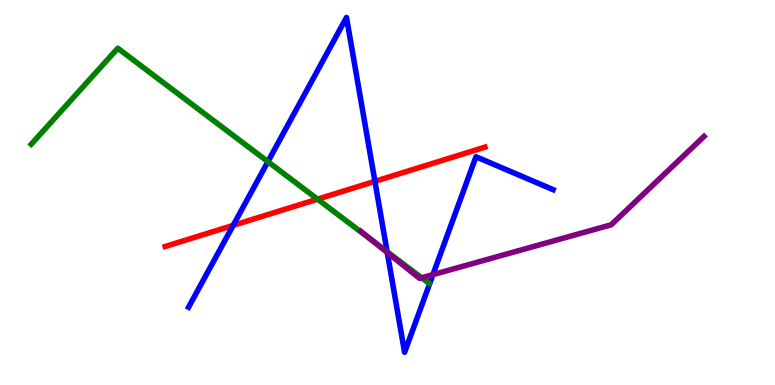[{'lines': ['blue', 'red'], 'intersections': [{'x': 3.01, 'y': 4.15}, {'x': 4.84, 'y': 5.29}]}, {'lines': ['green', 'red'], 'intersections': [{'x': 4.1, 'y': 4.83}]}, {'lines': ['purple', 'red'], 'intersections': []}, {'lines': ['blue', 'green'], 'intersections': [{'x': 3.46, 'y': 5.8}, {'x': 5.0, 'y': 3.46}]}, {'lines': ['blue', 'purple'], 'intersections': [{'x': 5.0, 'y': 3.44}, {'x': 5.59, 'y': 2.87}]}, {'lines': ['green', 'purple'], 'intersections': [{'x': 4.81, 'y': 3.75}, {'x': 5.44, 'y': 2.78}]}]